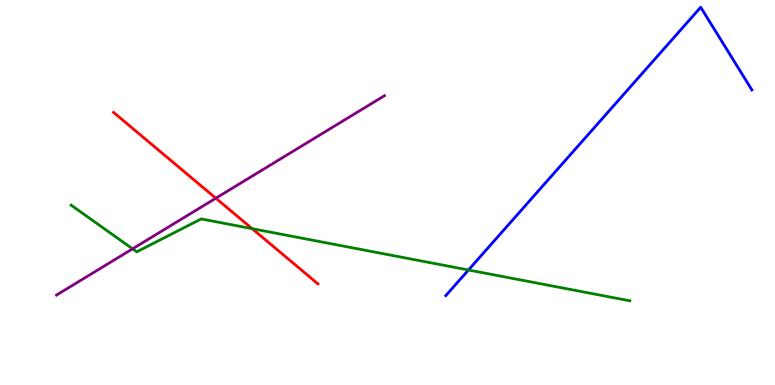[{'lines': ['blue', 'red'], 'intersections': []}, {'lines': ['green', 'red'], 'intersections': [{'x': 3.25, 'y': 4.06}]}, {'lines': ['purple', 'red'], 'intersections': [{'x': 2.78, 'y': 4.85}]}, {'lines': ['blue', 'green'], 'intersections': [{'x': 6.04, 'y': 2.99}]}, {'lines': ['blue', 'purple'], 'intersections': []}, {'lines': ['green', 'purple'], 'intersections': [{'x': 1.71, 'y': 3.54}]}]